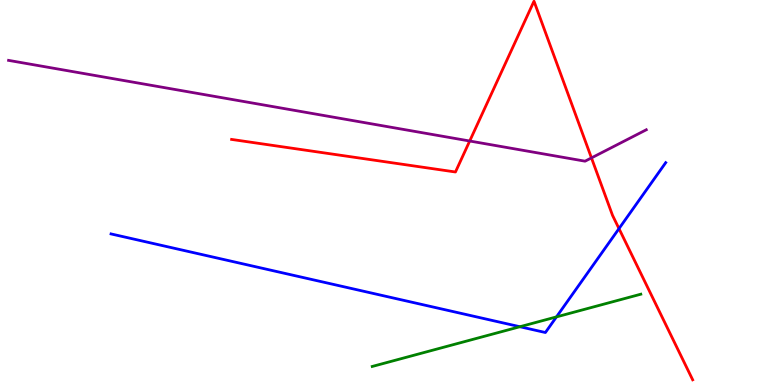[{'lines': ['blue', 'red'], 'intersections': [{'x': 7.99, 'y': 4.06}]}, {'lines': ['green', 'red'], 'intersections': []}, {'lines': ['purple', 'red'], 'intersections': [{'x': 6.06, 'y': 6.34}, {'x': 7.63, 'y': 5.9}]}, {'lines': ['blue', 'green'], 'intersections': [{'x': 6.71, 'y': 1.51}, {'x': 7.18, 'y': 1.77}]}, {'lines': ['blue', 'purple'], 'intersections': []}, {'lines': ['green', 'purple'], 'intersections': []}]